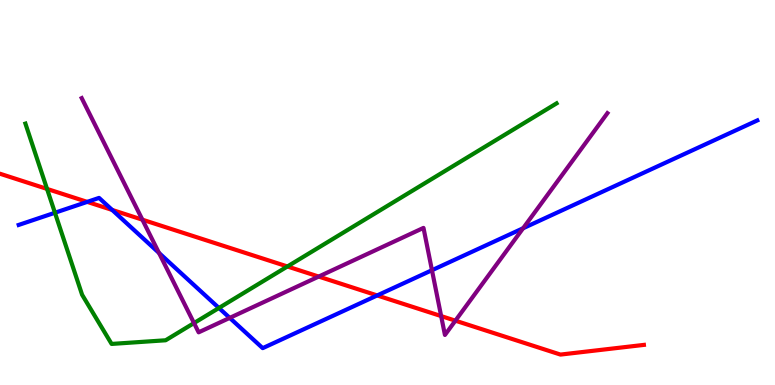[{'lines': ['blue', 'red'], 'intersections': [{'x': 1.13, 'y': 4.76}, {'x': 1.45, 'y': 4.55}, {'x': 4.87, 'y': 2.33}]}, {'lines': ['green', 'red'], 'intersections': [{'x': 0.607, 'y': 5.09}, {'x': 3.71, 'y': 3.08}]}, {'lines': ['purple', 'red'], 'intersections': [{'x': 1.84, 'y': 4.29}, {'x': 4.11, 'y': 2.82}, {'x': 5.69, 'y': 1.79}, {'x': 5.88, 'y': 1.67}]}, {'lines': ['blue', 'green'], 'intersections': [{'x': 0.709, 'y': 4.47}, {'x': 2.83, 'y': 2.0}]}, {'lines': ['blue', 'purple'], 'intersections': [{'x': 2.05, 'y': 3.43}, {'x': 2.96, 'y': 1.74}, {'x': 5.57, 'y': 2.98}, {'x': 6.75, 'y': 4.07}]}, {'lines': ['green', 'purple'], 'intersections': [{'x': 2.5, 'y': 1.61}]}]